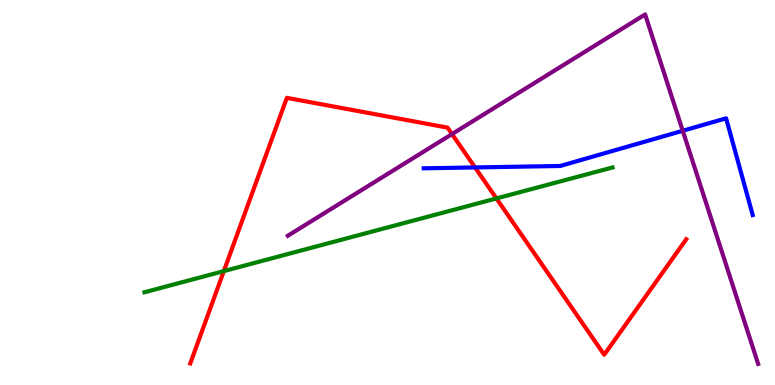[{'lines': ['blue', 'red'], 'intersections': [{'x': 6.13, 'y': 5.65}]}, {'lines': ['green', 'red'], 'intersections': [{'x': 2.89, 'y': 2.96}, {'x': 6.41, 'y': 4.85}]}, {'lines': ['purple', 'red'], 'intersections': [{'x': 5.83, 'y': 6.52}]}, {'lines': ['blue', 'green'], 'intersections': []}, {'lines': ['blue', 'purple'], 'intersections': [{'x': 8.81, 'y': 6.6}]}, {'lines': ['green', 'purple'], 'intersections': []}]